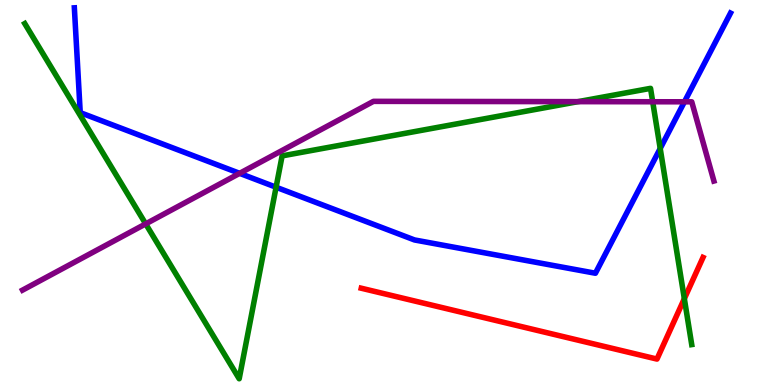[{'lines': ['blue', 'red'], 'intersections': []}, {'lines': ['green', 'red'], 'intersections': [{'x': 8.83, 'y': 2.24}]}, {'lines': ['purple', 'red'], 'intersections': []}, {'lines': ['blue', 'green'], 'intersections': [{'x': 3.56, 'y': 5.14}, {'x': 8.52, 'y': 6.14}]}, {'lines': ['blue', 'purple'], 'intersections': [{'x': 3.09, 'y': 5.5}, {'x': 8.83, 'y': 7.36}]}, {'lines': ['green', 'purple'], 'intersections': [{'x': 1.88, 'y': 4.19}, {'x': 7.46, 'y': 7.36}, {'x': 8.42, 'y': 7.36}]}]